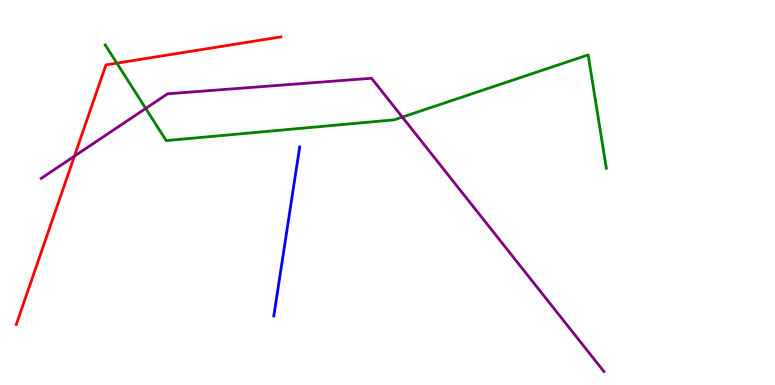[{'lines': ['blue', 'red'], 'intersections': []}, {'lines': ['green', 'red'], 'intersections': [{'x': 1.51, 'y': 8.36}]}, {'lines': ['purple', 'red'], 'intersections': [{'x': 0.96, 'y': 5.94}]}, {'lines': ['blue', 'green'], 'intersections': []}, {'lines': ['blue', 'purple'], 'intersections': []}, {'lines': ['green', 'purple'], 'intersections': [{'x': 1.88, 'y': 7.18}, {'x': 5.19, 'y': 6.96}]}]